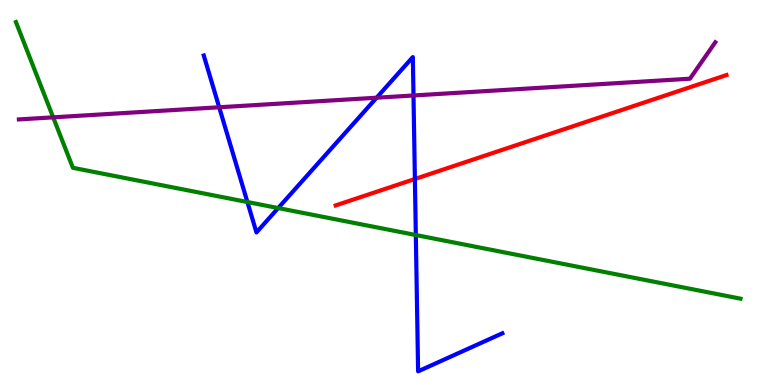[{'lines': ['blue', 'red'], 'intersections': [{'x': 5.35, 'y': 5.35}]}, {'lines': ['green', 'red'], 'intersections': []}, {'lines': ['purple', 'red'], 'intersections': []}, {'lines': ['blue', 'green'], 'intersections': [{'x': 3.19, 'y': 4.75}, {'x': 3.59, 'y': 4.6}, {'x': 5.37, 'y': 3.9}]}, {'lines': ['blue', 'purple'], 'intersections': [{'x': 2.83, 'y': 7.21}, {'x': 4.86, 'y': 7.46}, {'x': 5.34, 'y': 7.52}]}, {'lines': ['green', 'purple'], 'intersections': [{'x': 0.686, 'y': 6.95}]}]